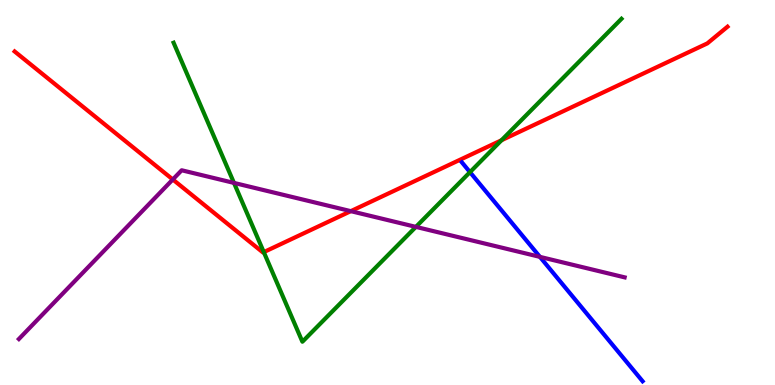[{'lines': ['blue', 'red'], 'intersections': []}, {'lines': ['green', 'red'], 'intersections': [{'x': 3.4, 'y': 3.45}, {'x': 6.47, 'y': 6.36}]}, {'lines': ['purple', 'red'], 'intersections': [{'x': 2.23, 'y': 5.34}, {'x': 4.53, 'y': 4.52}]}, {'lines': ['blue', 'green'], 'intersections': [{'x': 6.06, 'y': 5.53}]}, {'lines': ['blue', 'purple'], 'intersections': [{'x': 6.97, 'y': 3.33}]}, {'lines': ['green', 'purple'], 'intersections': [{'x': 3.02, 'y': 5.25}, {'x': 5.37, 'y': 4.11}]}]